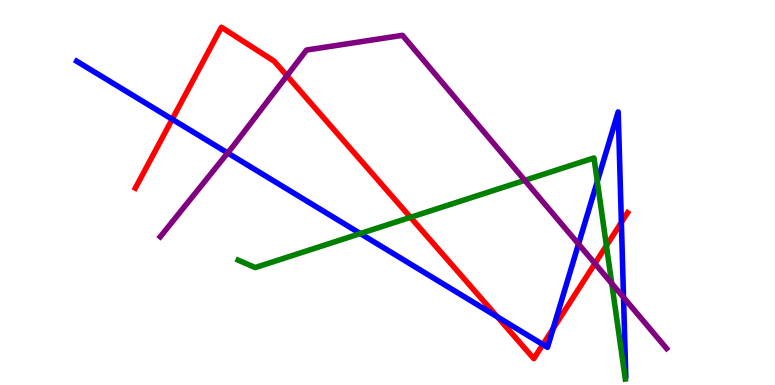[{'lines': ['blue', 'red'], 'intersections': [{'x': 2.22, 'y': 6.9}, {'x': 6.42, 'y': 1.77}, {'x': 7.01, 'y': 1.05}, {'x': 7.14, 'y': 1.47}, {'x': 8.02, 'y': 4.22}]}, {'lines': ['green', 'red'], 'intersections': [{'x': 5.3, 'y': 4.36}, {'x': 7.82, 'y': 3.62}]}, {'lines': ['purple', 'red'], 'intersections': [{'x': 3.7, 'y': 8.03}, {'x': 7.68, 'y': 3.16}]}, {'lines': ['blue', 'green'], 'intersections': [{'x': 4.65, 'y': 3.93}, {'x': 7.71, 'y': 5.29}]}, {'lines': ['blue', 'purple'], 'intersections': [{'x': 2.94, 'y': 6.03}, {'x': 7.46, 'y': 3.66}, {'x': 8.05, 'y': 2.27}]}, {'lines': ['green', 'purple'], 'intersections': [{'x': 6.77, 'y': 5.32}, {'x': 7.89, 'y': 2.64}]}]